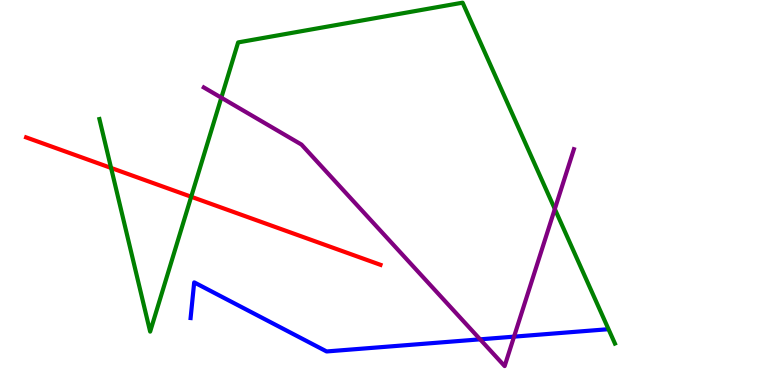[{'lines': ['blue', 'red'], 'intersections': []}, {'lines': ['green', 'red'], 'intersections': [{'x': 1.43, 'y': 5.64}, {'x': 2.47, 'y': 4.89}]}, {'lines': ['purple', 'red'], 'intersections': []}, {'lines': ['blue', 'green'], 'intersections': []}, {'lines': ['blue', 'purple'], 'intersections': [{'x': 6.19, 'y': 1.19}, {'x': 6.63, 'y': 1.26}]}, {'lines': ['green', 'purple'], 'intersections': [{'x': 2.86, 'y': 7.46}, {'x': 7.16, 'y': 4.57}]}]